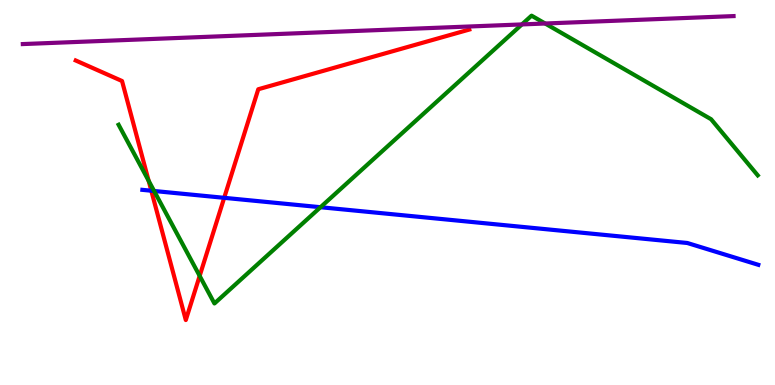[{'lines': ['blue', 'red'], 'intersections': [{'x': 1.95, 'y': 5.05}, {'x': 2.89, 'y': 4.86}]}, {'lines': ['green', 'red'], 'intersections': [{'x': 1.92, 'y': 5.3}, {'x': 2.58, 'y': 2.83}]}, {'lines': ['purple', 'red'], 'intersections': []}, {'lines': ['blue', 'green'], 'intersections': [{'x': 1.99, 'y': 5.04}, {'x': 4.14, 'y': 4.62}]}, {'lines': ['blue', 'purple'], 'intersections': []}, {'lines': ['green', 'purple'], 'intersections': [{'x': 6.73, 'y': 9.37}, {'x': 7.03, 'y': 9.39}]}]